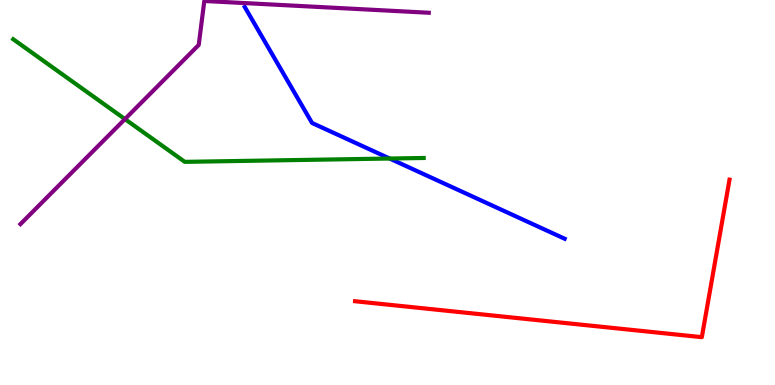[{'lines': ['blue', 'red'], 'intersections': []}, {'lines': ['green', 'red'], 'intersections': []}, {'lines': ['purple', 'red'], 'intersections': []}, {'lines': ['blue', 'green'], 'intersections': [{'x': 5.03, 'y': 5.88}]}, {'lines': ['blue', 'purple'], 'intersections': []}, {'lines': ['green', 'purple'], 'intersections': [{'x': 1.61, 'y': 6.91}]}]